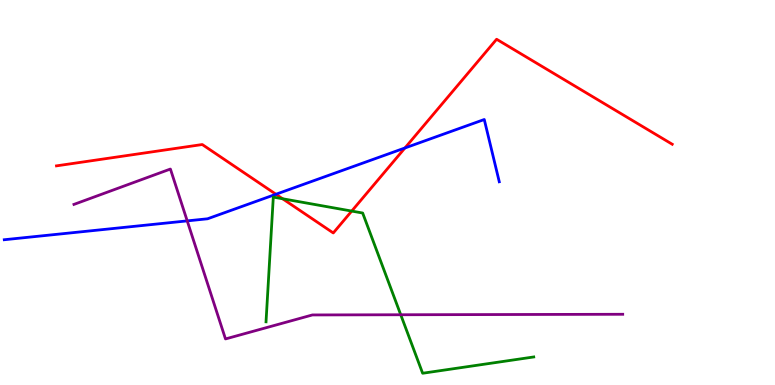[{'lines': ['blue', 'red'], 'intersections': [{'x': 3.56, 'y': 4.95}, {'x': 5.22, 'y': 6.16}]}, {'lines': ['green', 'red'], 'intersections': [{'x': 3.65, 'y': 4.84}, {'x': 4.54, 'y': 4.52}]}, {'lines': ['purple', 'red'], 'intersections': []}, {'lines': ['blue', 'green'], 'intersections': []}, {'lines': ['blue', 'purple'], 'intersections': [{'x': 2.42, 'y': 4.26}]}, {'lines': ['green', 'purple'], 'intersections': [{'x': 5.17, 'y': 1.82}]}]